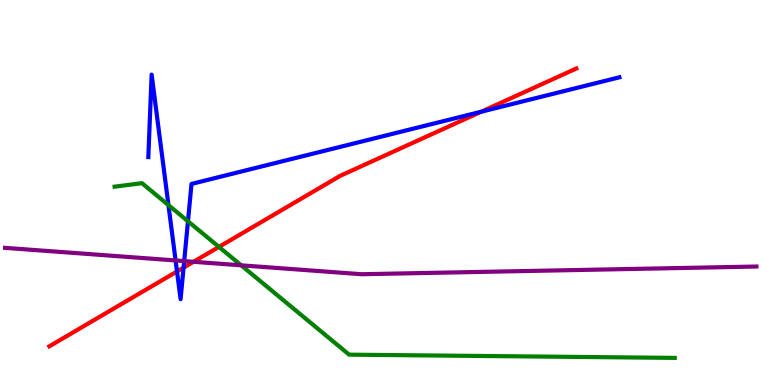[{'lines': ['blue', 'red'], 'intersections': [{'x': 2.28, 'y': 2.95}, {'x': 2.37, 'y': 3.05}, {'x': 6.21, 'y': 7.1}]}, {'lines': ['green', 'red'], 'intersections': [{'x': 2.83, 'y': 3.59}]}, {'lines': ['purple', 'red'], 'intersections': [{'x': 2.5, 'y': 3.2}]}, {'lines': ['blue', 'green'], 'intersections': [{'x': 2.17, 'y': 4.67}, {'x': 2.43, 'y': 4.25}]}, {'lines': ['blue', 'purple'], 'intersections': [{'x': 2.27, 'y': 3.23}, {'x': 2.38, 'y': 3.22}]}, {'lines': ['green', 'purple'], 'intersections': [{'x': 3.11, 'y': 3.11}]}]